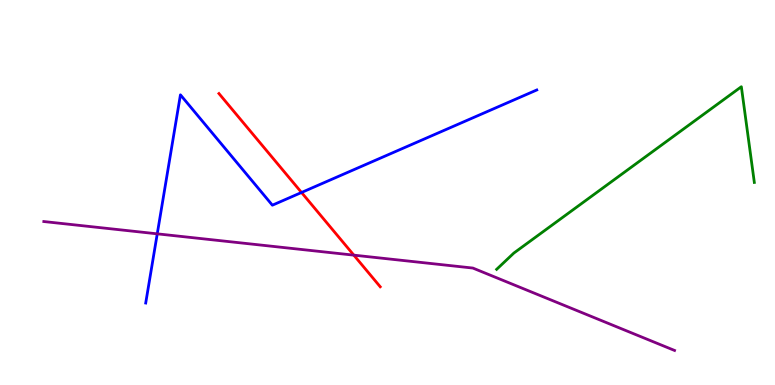[{'lines': ['blue', 'red'], 'intersections': [{'x': 3.89, 'y': 5.0}]}, {'lines': ['green', 'red'], 'intersections': []}, {'lines': ['purple', 'red'], 'intersections': [{'x': 4.57, 'y': 3.37}]}, {'lines': ['blue', 'green'], 'intersections': []}, {'lines': ['blue', 'purple'], 'intersections': [{'x': 2.03, 'y': 3.93}]}, {'lines': ['green', 'purple'], 'intersections': []}]